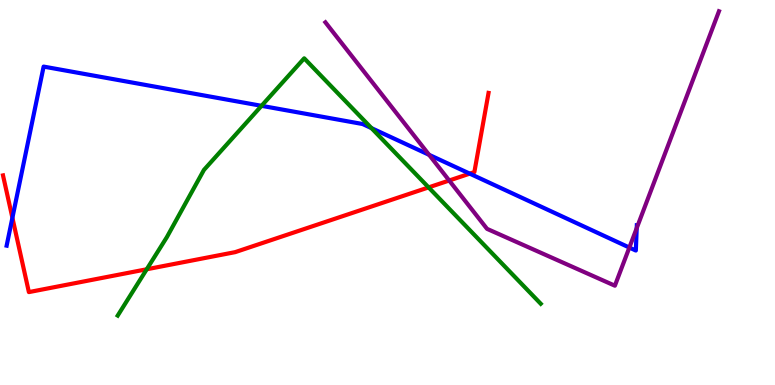[{'lines': ['blue', 'red'], 'intersections': [{'x': 0.16, 'y': 4.34}, {'x': 6.06, 'y': 5.49}]}, {'lines': ['green', 'red'], 'intersections': [{'x': 1.89, 'y': 3.01}, {'x': 5.53, 'y': 5.13}]}, {'lines': ['purple', 'red'], 'intersections': [{'x': 5.8, 'y': 5.31}]}, {'lines': ['blue', 'green'], 'intersections': [{'x': 3.37, 'y': 7.25}, {'x': 4.79, 'y': 6.67}]}, {'lines': ['blue', 'purple'], 'intersections': [{'x': 5.54, 'y': 5.98}, {'x': 8.12, 'y': 3.57}, {'x': 8.22, 'y': 4.07}]}, {'lines': ['green', 'purple'], 'intersections': []}]